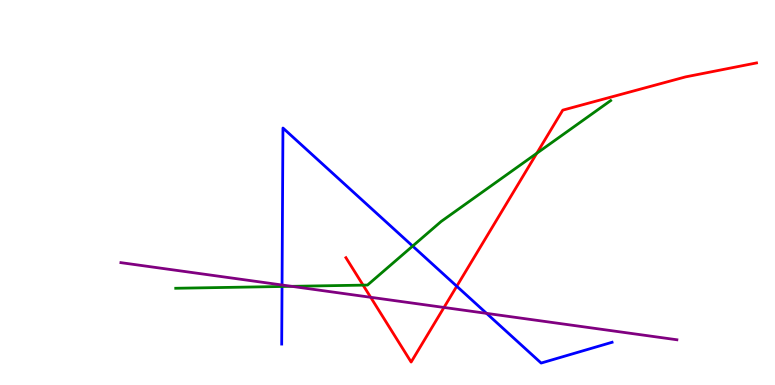[{'lines': ['blue', 'red'], 'intersections': [{'x': 5.89, 'y': 2.57}]}, {'lines': ['green', 'red'], 'intersections': [{'x': 4.68, 'y': 2.59}, {'x': 6.93, 'y': 6.02}]}, {'lines': ['purple', 'red'], 'intersections': [{'x': 4.78, 'y': 2.28}, {'x': 5.73, 'y': 2.01}]}, {'lines': ['blue', 'green'], 'intersections': [{'x': 3.64, 'y': 2.56}, {'x': 5.32, 'y': 3.61}]}, {'lines': ['blue', 'purple'], 'intersections': [{'x': 3.64, 'y': 2.6}, {'x': 6.28, 'y': 1.86}]}, {'lines': ['green', 'purple'], 'intersections': [{'x': 3.76, 'y': 2.56}]}]